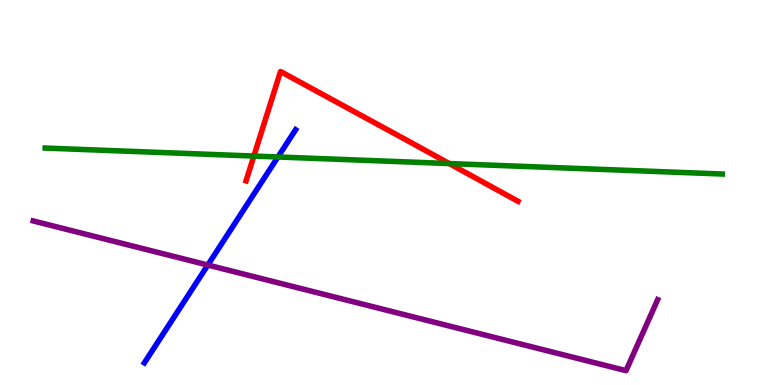[{'lines': ['blue', 'red'], 'intersections': []}, {'lines': ['green', 'red'], 'intersections': [{'x': 3.28, 'y': 5.95}, {'x': 5.8, 'y': 5.75}]}, {'lines': ['purple', 'red'], 'intersections': []}, {'lines': ['blue', 'green'], 'intersections': [{'x': 3.59, 'y': 5.92}]}, {'lines': ['blue', 'purple'], 'intersections': [{'x': 2.68, 'y': 3.12}]}, {'lines': ['green', 'purple'], 'intersections': []}]